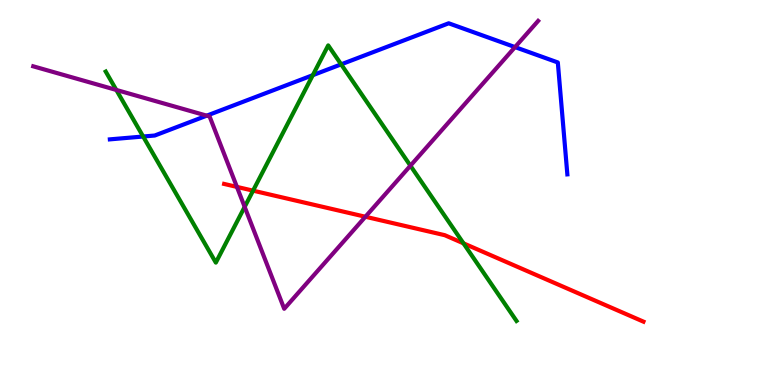[{'lines': ['blue', 'red'], 'intersections': []}, {'lines': ['green', 'red'], 'intersections': [{'x': 3.27, 'y': 5.05}, {'x': 5.98, 'y': 3.68}]}, {'lines': ['purple', 'red'], 'intersections': [{'x': 3.06, 'y': 5.15}, {'x': 4.71, 'y': 4.37}]}, {'lines': ['blue', 'green'], 'intersections': [{'x': 1.85, 'y': 6.45}, {'x': 4.04, 'y': 8.05}, {'x': 4.4, 'y': 8.33}]}, {'lines': ['blue', 'purple'], 'intersections': [{'x': 2.67, 'y': 7.0}, {'x': 6.65, 'y': 8.78}]}, {'lines': ['green', 'purple'], 'intersections': [{'x': 1.5, 'y': 7.66}, {'x': 3.16, 'y': 4.63}, {'x': 5.3, 'y': 5.7}]}]